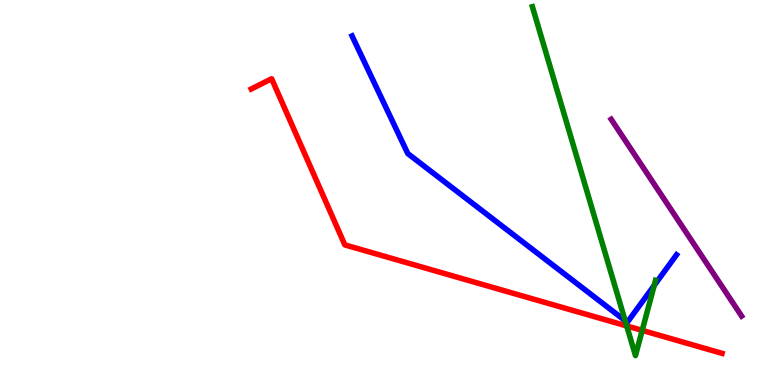[{'lines': ['blue', 'red'], 'intersections': []}, {'lines': ['green', 'red'], 'intersections': [{'x': 8.09, 'y': 1.53}, {'x': 8.29, 'y': 1.42}]}, {'lines': ['purple', 'red'], 'intersections': []}, {'lines': ['blue', 'green'], 'intersections': [{'x': 8.07, 'y': 1.67}, {'x': 8.44, 'y': 2.59}]}, {'lines': ['blue', 'purple'], 'intersections': []}, {'lines': ['green', 'purple'], 'intersections': []}]